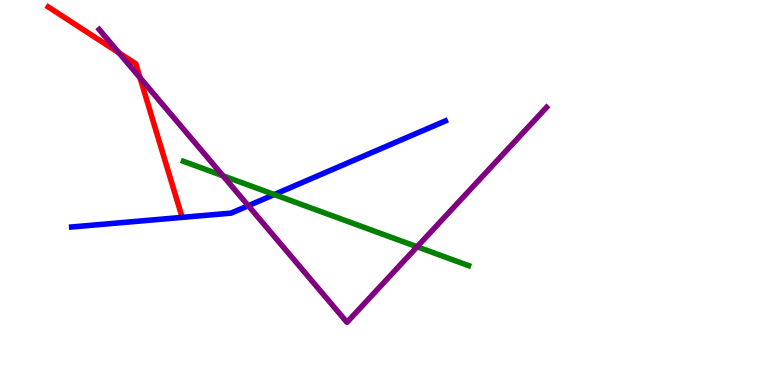[{'lines': ['blue', 'red'], 'intersections': []}, {'lines': ['green', 'red'], 'intersections': []}, {'lines': ['purple', 'red'], 'intersections': [{'x': 1.53, 'y': 8.63}, {'x': 1.81, 'y': 7.98}]}, {'lines': ['blue', 'green'], 'intersections': [{'x': 3.54, 'y': 4.95}]}, {'lines': ['blue', 'purple'], 'intersections': [{'x': 3.2, 'y': 4.66}]}, {'lines': ['green', 'purple'], 'intersections': [{'x': 2.88, 'y': 5.43}, {'x': 5.38, 'y': 3.59}]}]